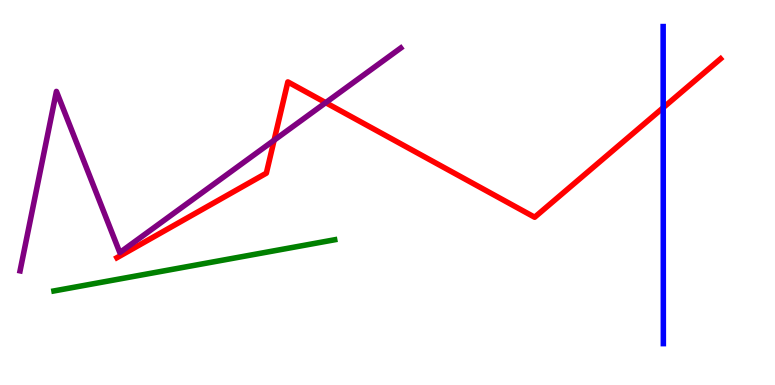[{'lines': ['blue', 'red'], 'intersections': [{'x': 8.56, 'y': 7.2}]}, {'lines': ['green', 'red'], 'intersections': []}, {'lines': ['purple', 'red'], 'intersections': [{'x': 3.54, 'y': 6.36}, {'x': 4.2, 'y': 7.33}]}, {'lines': ['blue', 'green'], 'intersections': []}, {'lines': ['blue', 'purple'], 'intersections': []}, {'lines': ['green', 'purple'], 'intersections': []}]